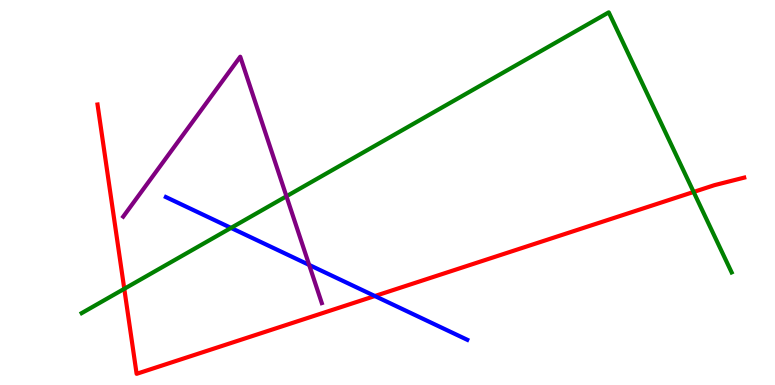[{'lines': ['blue', 'red'], 'intersections': [{'x': 4.84, 'y': 2.31}]}, {'lines': ['green', 'red'], 'intersections': [{'x': 1.6, 'y': 2.5}, {'x': 8.95, 'y': 5.01}]}, {'lines': ['purple', 'red'], 'intersections': []}, {'lines': ['blue', 'green'], 'intersections': [{'x': 2.98, 'y': 4.08}]}, {'lines': ['blue', 'purple'], 'intersections': [{'x': 3.99, 'y': 3.12}]}, {'lines': ['green', 'purple'], 'intersections': [{'x': 3.7, 'y': 4.9}]}]